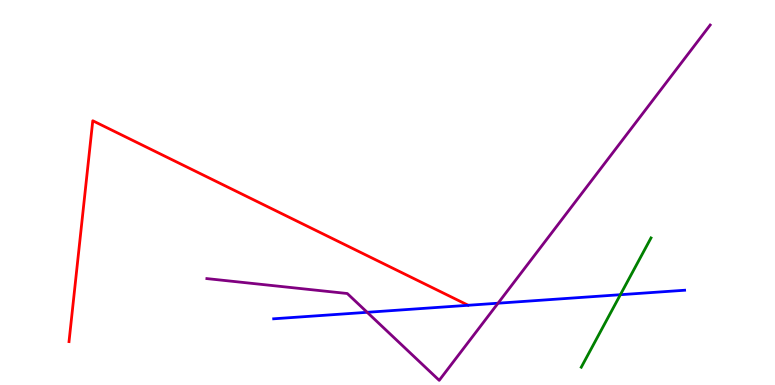[{'lines': ['blue', 'red'], 'intersections': []}, {'lines': ['green', 'red'], 'intersections': []}, {'lines': ['purple', 'red'], 'intersections': []}, {'lines': ['blue', 'green'], 'intersections': [{'x': 8.0, 'y': 2.35}]}, {'lines': ['blue', 'purple'], 'intersections': [{'x': 4.74, 'y': 1.89}, {'x': 6.43, 'y': 2.12}]}, {'lines': ['green', 'purple'], 'intersections': []}]